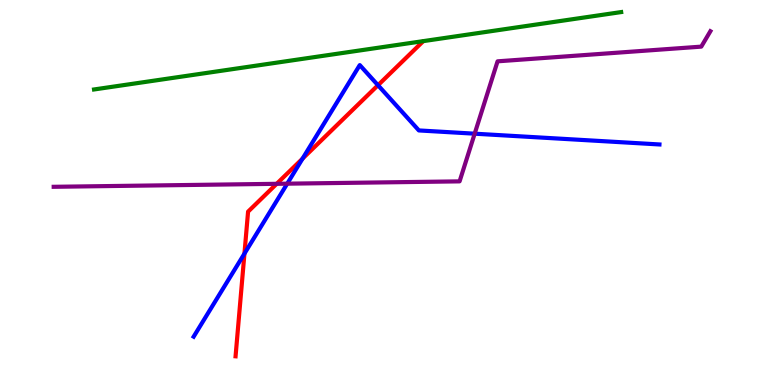[{'lines': ['blue', 'red'], 'intersections': [{'x': 3.15, 'y': 3.41}, {'x': 3.9, 'y': 5.88}, {'x': 4.88, 'y': 7.79}]}, {'lines': ['green', 'red'], 'intersections': []}, {'lines': ['purple', 'red'], 'intersections': [{'x': 3.57, 'y': 5.23}]}, {'lines': ['blue', 'green'], 'intersections': []}, {'lines': ['blue', 'purple'], 'intersections': [{'x': 3.71, 'y': 5.23}, {'x': 6.12, 'y': 6.53}]}, {'lines': ['green', 'purple'], 'intersections': []}]